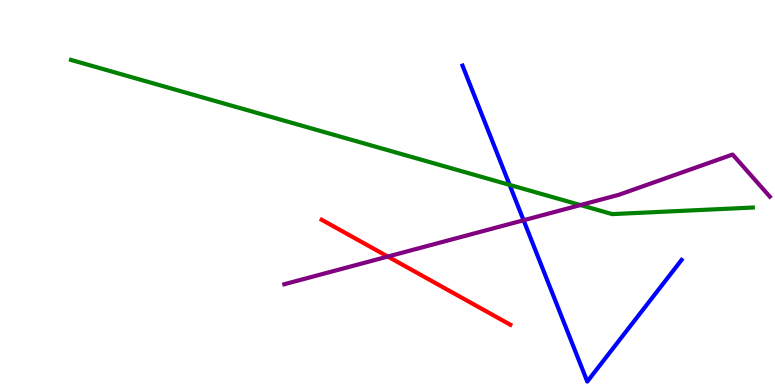[{'lines': ['blue', 'red'], 'intersections': []}, {'lines': ['green', 'red'], 'intersections': []}, {'lines': ['purple', 'red'], 'intersections': [{'x': 5.0, 'y': 3.34}]}, {'lines': ['blue', 'green'], 'intersections': [{'x': 6.58, 'y': 5.2}]}, {'lines': ['blue', 'purple'], 'intersections': [{'x': 6.76, 'y': 4.28}]}, {'lines': ['green', 'purple'], 'intersections': [{'x': 7.49, 'y': 4.67}]}]